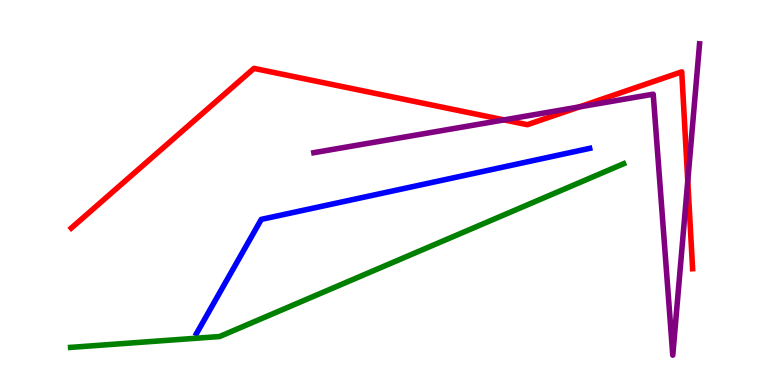[{'lines': ['blue', 'red'], 'intersections': []}, {'lines': ['green', 'red'], 'intersections': []}, {'lines': ['purple', 'red'], 'intersections': [{'x': 6.5, 'y': 6.89}, {'x': 7.48, 'y': 7.22}, {'x': 8.87, 'y': 5.3}]}, {'lines': ['blue', 'green'], 'intersections': []}, {'lines': ['blue', 'purple'], 'intersections': []}, {'lines': ['green', 'purple'], 'intersections': []}]